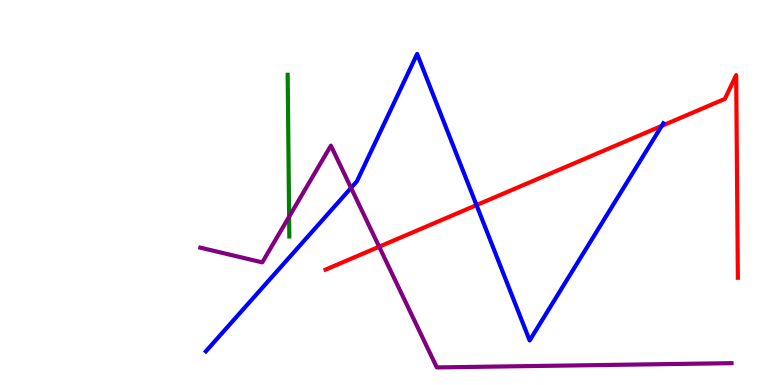[{'lines': ['blue', 'red'], 'intersections': [{'x': 6.15, 'y': 4.67}, {'x': 8.54, 'y': 6.73}]}, {'lines': ['green', 'red'], 'intersections': []}, {'lines': ['purple', 'red'], 'intersections': [{'x': 4.89, 'y': 3.59}]}, {'lines': ['blue', 'green'], 'intersections': []}, {'lines': ['blue', 'purple'], 'intersections': [{'x': 4.53, 'y': 5.12}]}, {'lines': ['green', 'purple'], 'intersections': [{'x': 3.73, 'y': 4.37}]}]